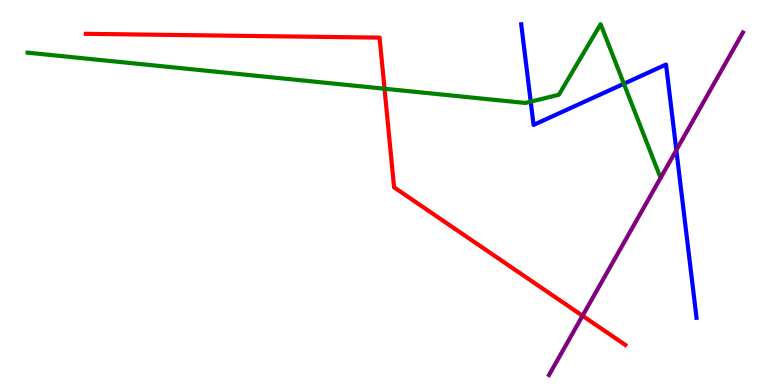[{'lines': ['blue', 'red'], 'intersections': []}, {'lines': ['green', 'red'], 'intersections': [{'x': 4.96, 'y': 7.7}]}, {'lines': ['purple', 'red'], 'intersections': [{'x': 7.52, 'y': 1.8}]}, {'lines': ['blue', 'green'], 'intersections': [{'x': 6.85, 'y': 7.36}, {'x': 8.05, 'y': 7.82}]}, {'lines': ['blue', 'purple'], 'intersections': [{'x': 8.73, 'y': 6.1}]}, {'lines': ['green', 'purple'], 'intersections': []}]